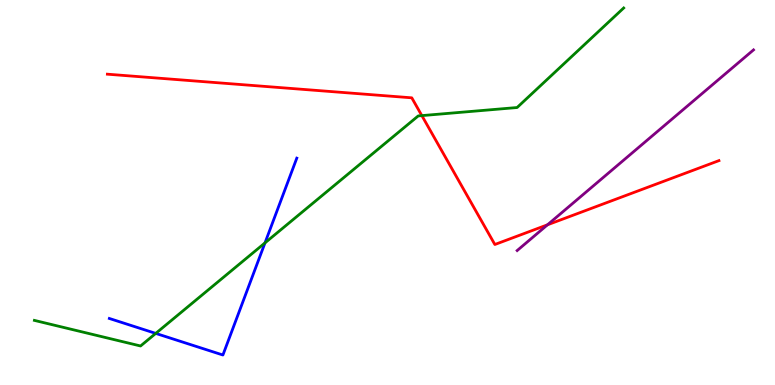[{'lines': ['blue', 'red'], 'intersections': []}, {'lines': ['green', 'red'], 'intersections': [{'x': 5.44, 'y': 7.0}]}, {'lines': ['purple', 'red'], 'intersections': [{'x': 7.06, 'y': 4.16}]}, {'lines': ['blue', 'green'], 'intersections': [{'x': 2.01, 'y': 1.34}, {'x': 3.42, 'y': 3.69}]}, {'lines': ['blue', 'purple'], 'intersections': []}, {'lines': ['green', 'purple'], 'intersections': []}]